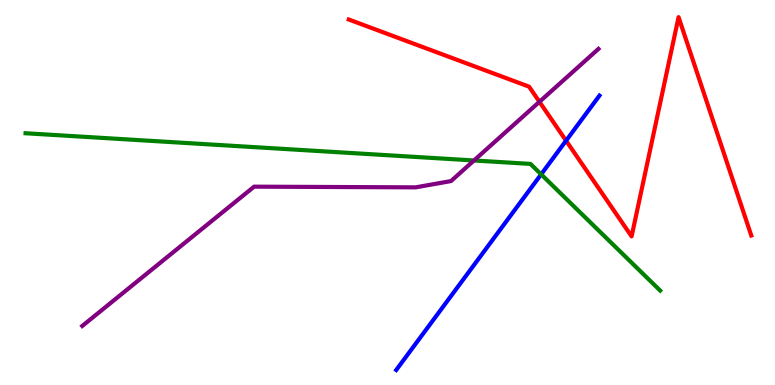[{'lines': ['blue', 'red'], 'intersections': [{'x': 7.3, 'y': 6.35}]}, {'lines': ['green', 'red'], 'intersections': []}, {'lines': ['purple', 'red'], 'intersections': [{'x': 6.96, 'y': 7.36}]}, {'lines': ['blue', 'green'], 'intersections': [{'x': 6.98, 'y': 5.47}]}, {'lines': ['blue', 'purple'], 'intersections': []}, {'lines': ['green', 'purple'], 'intersections': [{'x': 6.12, 'y': 5.83}]}]